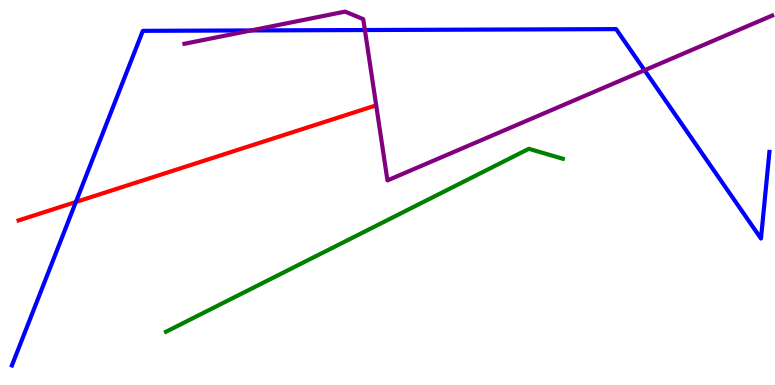[{'lines': ['blue', 'red'], 'intersections': [{'x': 0.979, 'y': 4.75}]}, {'lines': ['green', 'red'], 'intersections': []}, {'lines': ['purple', 'red'], 'intersections': []}, {'lines': ['blue', 'green'], 'intersections': []}, {'lines': ['blue', 'purple'], 'intersections': [{'x': 3.24, 'y': 9.21}, {'x': 4.71, 'y': 9.22}, {'x': 8.32, 'y': 8.18}]}, {'lines': ['green', 'purple'], 'intersections': []}]